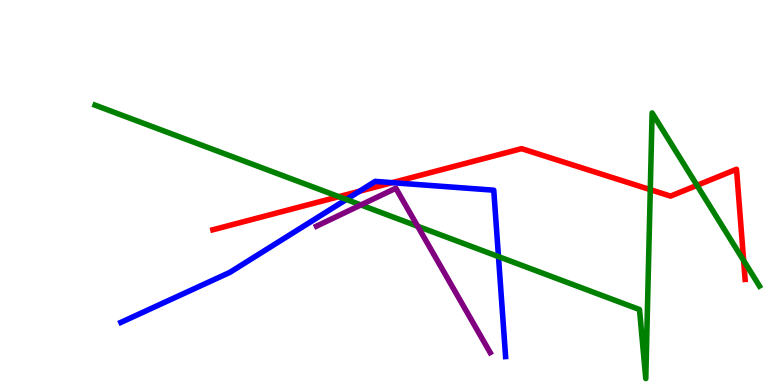[{'lines': ['blue', 'red'], 'intersections': [{'x': 4.64, 'y': 5.03}, {'x': 5.06, 'y': 5.26}]}, {'lines': ['green', 'red'], 'intersections': [{'x': 4.37, 'y': 4.89}, {'x': 8.39, 'y': 5.07}, {'x': 8.99, 'y': 5.19}, {'x': 9.6, 'y': 3.23}]}, {'lines': ['purple', 'red'], 'intersections': []}, {'lines': ['blue', 'green'], 'intersections': [{'x': 4.47, 'y': 4.82}, {'x': 6.43, 'y': 3.34}]}, {'lines': ['blue', 'purple'], 'intersections': []}, {'lines': ['green', 'purple'], 'intersections': [{'x': 4.66, 'y': 4.68}, {'x': 5.39, 'y': 4.12}]}]